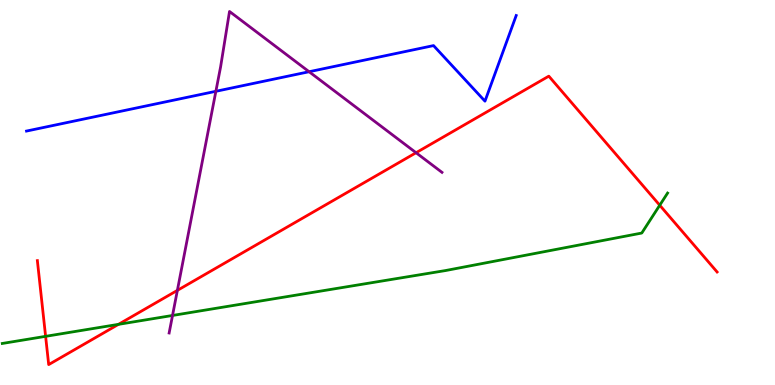[{'lines': ['blue', 'red'], 'intersections': []}, {'lines': ['green', 'red'], 'intersections': [{'x': 0.589, 'y': 1.26}, {'x': 1.53, 'y': 1.58}, {'x': 8.51, 'y': 4.67}]}, {'lines': ['purple', 'red'], 'intersections': [{'x': 2.29, 'y': 2.46}, {'x': 5.37, 'y': 6.03}]}, {'lines': ['blue', 'green'], 'intersections': []}, {'lines': ['blue', 'purple'], 'intersections': [{'x': 2.79, 'y': 7.63}, {'x': 3.99, 'y': 8.14}]}, {'lines': ['green', 'purple'], 'intersections': [{'x': 2.23, 'y': 1.81}]}]